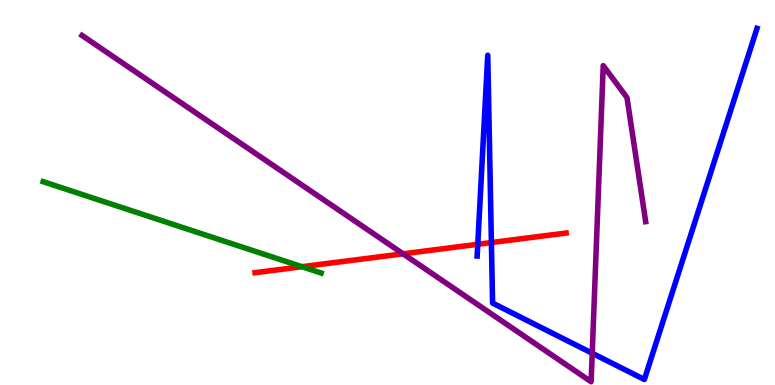[{'lines': ['blue', 'red'], 'intersections': [{'x': 6.16, 'y': 3.65}, {'x': 6.34, 'y': 3.7}]}, {'lines': ['green', 'red'], 'intersections': [{'x': 3.9, 'y': 3.07}]}, {'lines': ['purple', 'red'], 'intersections': [{'x': 5.2, 'y': 3.41}]}, {'lines': ['blue', 'green'], 'intersections': []}, {'lines': ['blue', 'purple'], 'intersections': [{'x': 7.64, 'y': 0.825}]}, {'lines': ['green', 'purple'], 'intersections': []}]